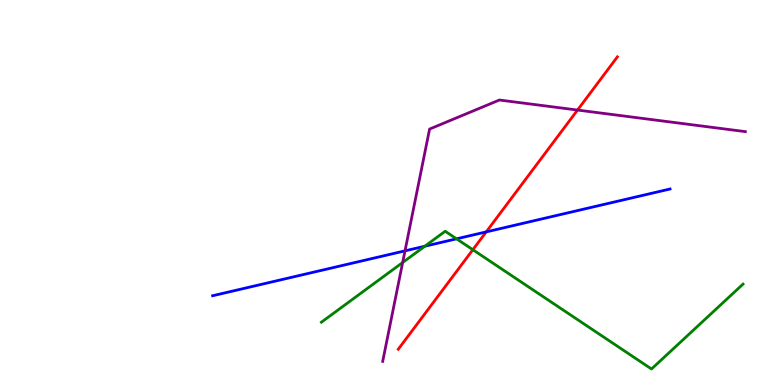[{'lines': ['blue', 'red'], 'intersections': [{'x': 6.27, 'y': 3.98}]}, {'lines': ['green', 'red'], 'intersections': [{'x': 6.1, 'y': 3.51}]}, {'lines': ['purple', 'red'], 'intersections': [{'x': 7.45, 'y': 7.14}]}, {'lines': ['blue', 'green'], 'intersections': [{'x': 5.48, 'y': 3.6}, {'x': 5.89, 'y': 3.8}]}, {'lines': ['blue', 'purple'], 'intersections': [{'x': 5.23, 'y': 3.48}]}, {'lines': ['green', 'purple'], 'intersections': [{'x': 5.2, 'y': 3.18}]}]